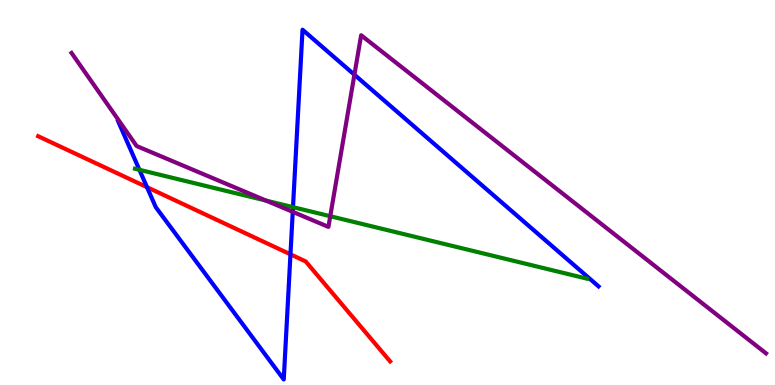[{'lines': ['blue', 'red'], 'intersections': [{'x': 1.9, 'y': 5.14}, {'x': 3.75, 'y': 3.39}]}, {'lines': ['green', 'red'], 'intersections': []}, {'lines': ['purple', 'red'], 'intersections': []}, {'lines': ['blue', 'green'], 'intersections': [{'x': 1.8, 'y': 5.59}, {'x': 3.78, 'y': 4.62}]}, {'lines': ['blue', 'purple'], 'intersections': [{'x': 3.78, 'y': 4.5}, {'x': 4.57, 'y': 8.06}]}, {'lines': ['green', 'purple'], 'intersections': [{'x': 3.43, 'y': 4.79}, {'x': 4.26, 'y': 4.38}]}]